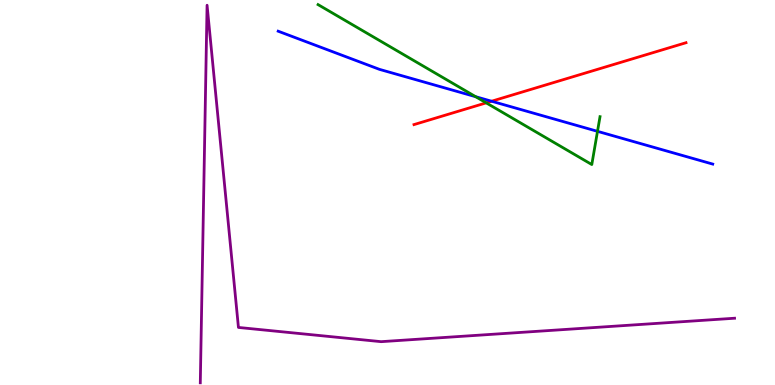[{'lines': ['blue', 'red'], 'intersections': [{'x': 6.34, 'y': 7.37}]}, {'lines': ['green', 'red'], 'intersections': [{'x': 6.27, 'y': 7.33}]}, {'lines': ['purple', 'red'], 'intersections': []}, {'lines': ['blue', 'green'], 'intersections': [{'x': 6.14, 'y': 7.49}, {'x': 7.71, 'y': 6.59}]}, {'lines': ['blue', 'purple'], 'intersections': []}, {'lines': ['green', 'purple'], 'intersections': []}]